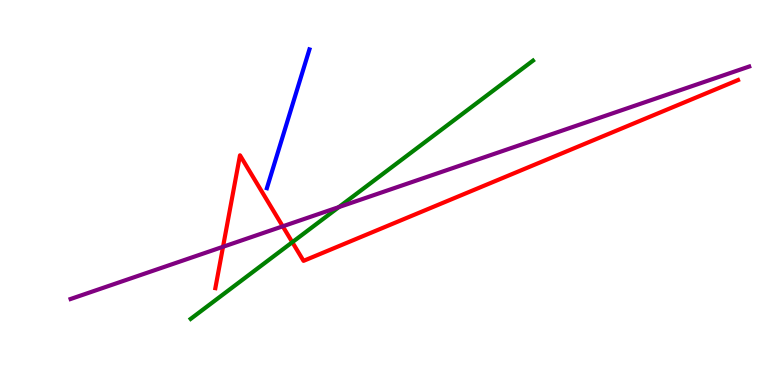[{'lines': ['blue', 'red'], 'intersections': []}, {'lines': ['green', 'red'], 'intersections': [{'x': 3.77, 'y': 3.71}]}, {'lines': ['purple', 'red'], 'intersections': [{'x': 2.88, 'y': 3.59}, {'x': 3.65, 'y': 4.12}]}, {'lines': ['blue', 'green'], 'intersections': []}, {'lines': ['blue', 'purple'], 'intersections': []}, {'lines': ['green', 'purple'], 'intersections': [{'x': 4.37, 'y': 4.62}]}]